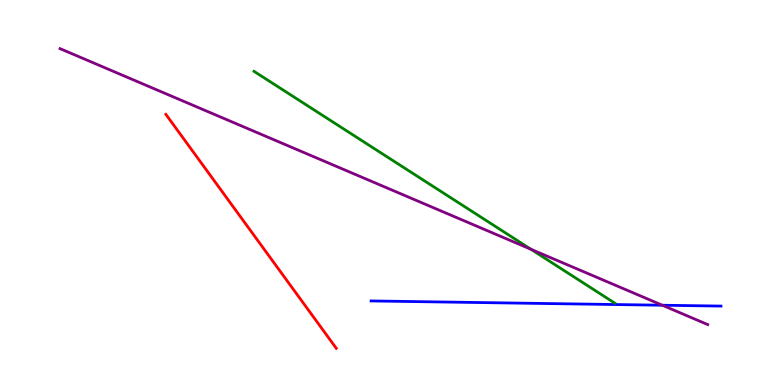[{'lines': ['blue', 'red'], 'intersections': []}, {'lines': ['green', 'red'], 'intersections': []}, {'lines': ['purple', 'red'], 'intersections': []}, {'lines': ['blue', 'green'], 'intersections': []}, {'lines': ['blue', 'purple'], 'intersections': [{'x': 8.55, 'y': 2.07}]}, {'lines': ['green', 'purple'], 'intersections': [{'x': 6.85, 'y': 3.53}]}]